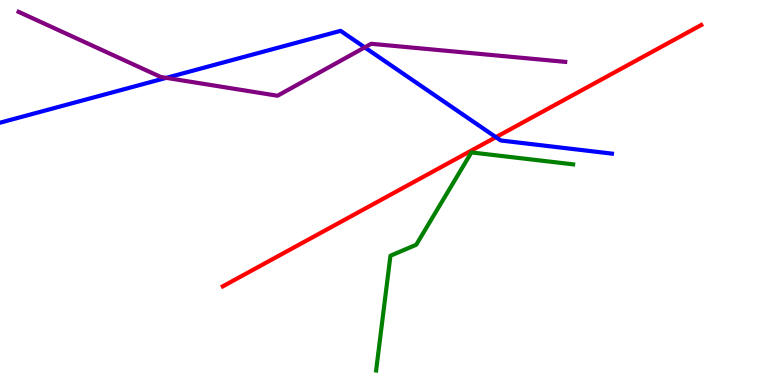[{'lines': ['blue', 'red'], 'intersections': [{'x': 6.4, 'y': 6.44}]}, {'lines': ['green', 'red'], 'intersections': []}, {'lines': ['purple', 'red'], 'intersections': []}, {'lines': ['blue', 'green'], 'intersections': []}, {'lines': ['blue', 'purple'], 'intersections': [{'x': 2.15, 'y': 7.98}, {'x': 4.71, 'y': 8.77}]}, {'lines': ['green', 'purple'], 'intersections': []}]